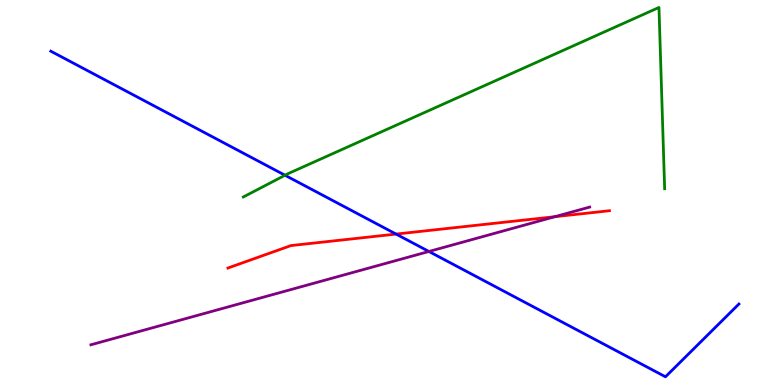[{'lines': ['blue', 'red'], 'intersections': [{'x': 5.11, 'y': 3.92}]}, {'lines': ['green', 'red'], 'intersections': []}, {'lines': ['purple', 'red'], 'intersections': [{'x': 7.16, 'y': 4.37}]}, {'lines': ['blue', 'green'], 'intersections': [{'x': 3.68, 'y': 5.45}]}, {'lines': ['blue', 'purple'], 'intersections': [{'x': 5.53, 'y': 3.47}]}, {'lines': ['green', 'purple'], 'intersections': []}]